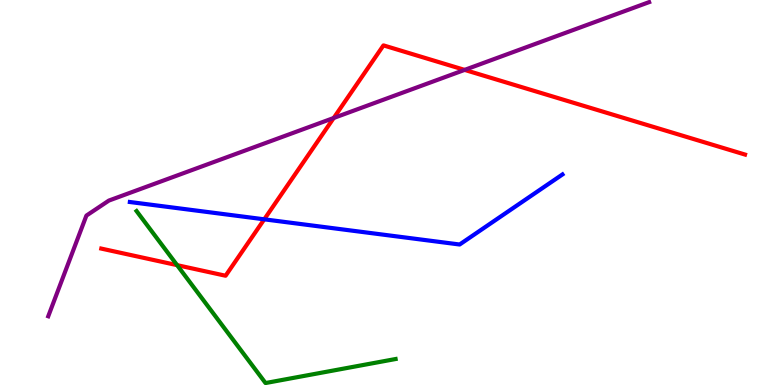[{'lines': ['blue', 'red'], 'intersections': [{'x': 3.41, 'y': 4.3}]}, {'lines': ['green', 'red'], 'intersections': [{'x': 2.29, 'y': 3.11}]}, {'lines': ['purple', 'red'], 'intersections': [{'x': 4.31, 'y': 6.94}, {'x': 6.0, 'y': 8.18}]}, {'lines': ['blue', 'green'], 'intersections': []}, {'lines': ['blue', 'purple'], 'intersections': []}, {'lines': ['green', 'purple'], 'intersections': []}]